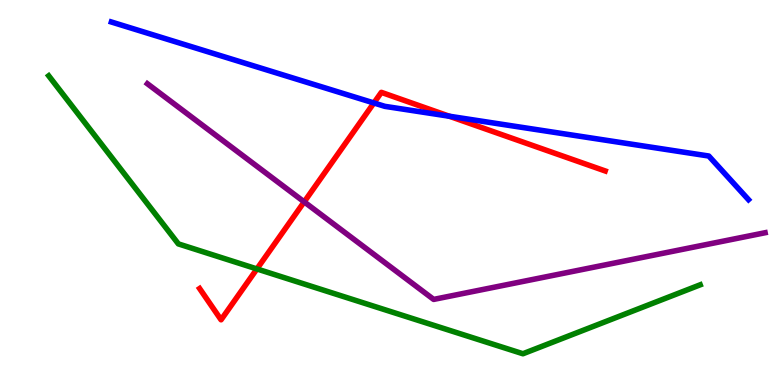[{'lines': ['blue', 'red'], 'intersections': [{'x': 4.82, 'y': 7.33}, {'x': 5.8, 'y': 6.98}]}, {'lines': ['green', 'red'], 'intersections': [{'x': 3.31, 'y': 3.01}]}, {'lines': ['purple', 'red'], 'intersections': [{'x': 3.92, 'y': 4.76}]}, {'lines': ['blue', 'green'], 'intersections': []}, {'lines': ['blue', 'purple'], 'intersections': []}, {'lines': ['green', 'purple'], 'intersections': []}]